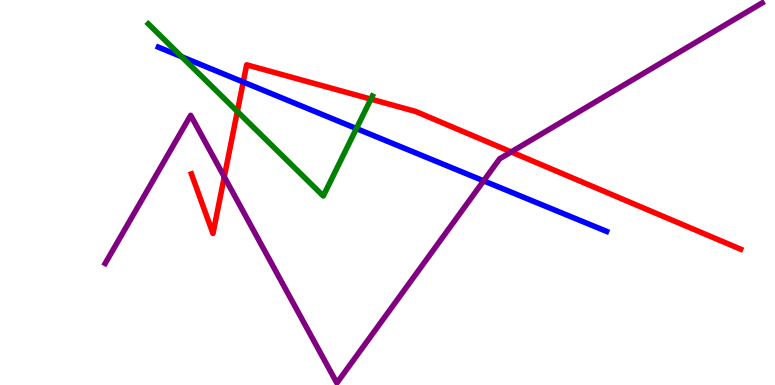[{'lines': ['blue', 'red'], 'intersections': [{'x': 3.14, 'y': 7.87}]}, {'lines': ['green', 'red'], 'intersections': [{'x': 3.06, 'y': 7.11}, {'x': 4.79, 'y': 7.43}]}, {'lines': ['purple', 'red'], 'intersections': [{'x': 2.89, 'y': 5.41}, {'x': 6.6, 'y': 6.05}]}, {'lines': ['blue', 'green'], 'intersections': [{'x': 2.34, 'y': 8.53}, {'x': 4.6, 'y': 6.66}]}, {'lines': ['blue', 'purple'], 'intersections': [{'x': 6.24, 'y': 5.3}]}, {'lines': ['green', 'purple'], 'intersections': []}]